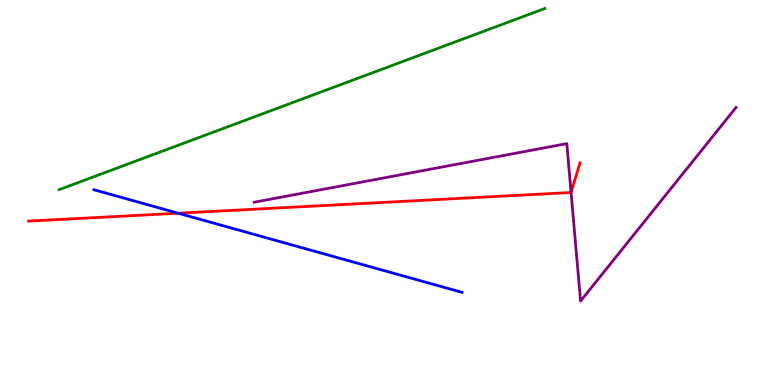[{'lines': ['blue', 'red'], 'intersections': [{'x': 2.3, 'y': 4.46}]}, {'lines': ['green', 'red'], 'intersections': []}, {'lines': ['purple', 'red'], 'intersections': [{'x': 7.37, 'y': 5.0}]}, {'lines': ['blue', 'green'], 'intersections': []}, {'lines': ['blue', 'purple'], 'intersections': []}, {'lines': ['green', 'purple'], 'intersections': []}]